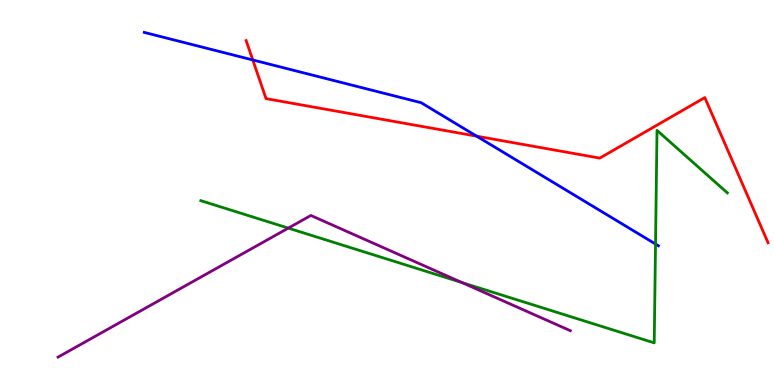[{'lines': ['blue', 'red'], 'intersections': [{'x': 3.26, 'y': 8.44}, {'x': 6.15, 'y': 6.46}]}, {'lines': ['green', 'red'], 'intersections': []}, {'lines': ['purple', 'red'], 'intersections': []}, {'lines': ['blue', 'green'], 'intersections': [{'x': 8.46, 'y': 3.66}]}, {'lines': ['blue', 'purple'], 'intersections': []}, {'lines': ['green', 'purple'], 'intersections': [{'x': 3.72, 'y': 4.08}, {'x': 5.96, 'y': 2.66}]}]